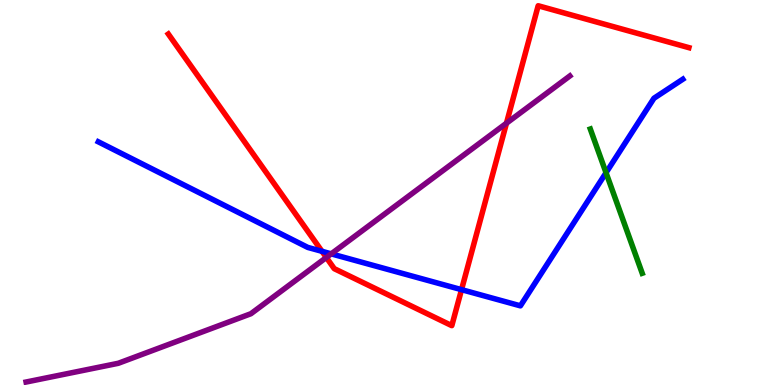[{'lines': ['blue', 'red'], 'intersections': [{'x': 4.15, 'y': 3.47}, {'x': 5.96, 'y': 2.48}]}, {'lines': ['green', 'red'], 'intersections': []}, {'lines': ['purple', 'red'], 'intersections': [{'x': 4.21, 'y': 3.31}, {'x': 6.54, 'y': 6.8}]}, {'lines': ['blue', 'green'], 'intersections': [{'x': 7.82, 'y': 5.51}]}, {'lines': ['blue', 'purple'], 'intersections': [{'x': 4.27, 'y': 3.41}]}, {'lines': ['green', 'purple'], 'intersections': []}]